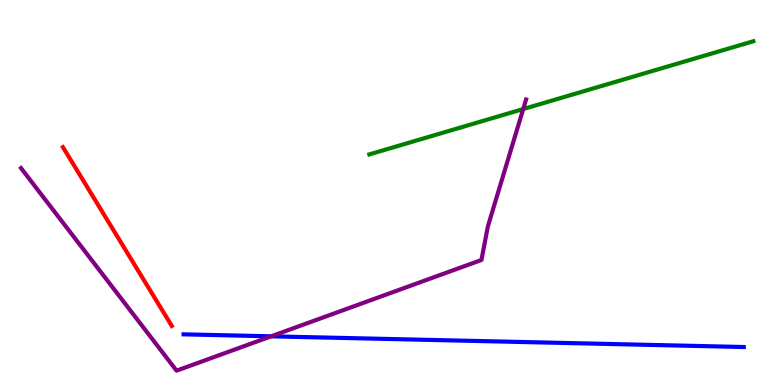[{'lines': ['blue', 'red'], 'intersections': []}, {'lines': ['green', 'red'], 'intersections': []}, {'lines': ['purple', 'red'], 'intersections': []}, {'lines': ['blue', 'green'], 'intersections': []}, {'lines': ['blue', 'purple'], 'intersections': [{'x': 3.5, 'y': 1.26}]}, {'lines': ['green', 'purple'], 'intersections': [{'x': 6.75, 'y': 7.17}]}]